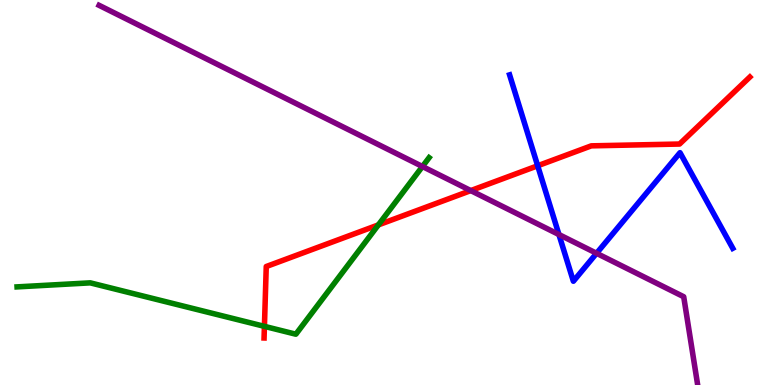[{'lines': ['blue', 'red'], 'intersections': [{'x': 6.94, 'y': 5.69}]}, {'lines': ['green', 'red'], 'intersections': [{'x': 3.41, 'y': 1.52}, {'x': 4.88, 'y': 4.16}]}, {'lines': ['purple', 'red'], 'intersections': [{'x': 6.07, 'y': 5.05}]}, {'lines': ['blue', 'green'], 'intersections': []}, {'lines': ['blue', 'purple'], 'intersections': [{'x': 7.21, 'y': 3.91}, {'x': 7.7, 'y': 3.42}]}, {'lines': ['green', 'purple'], 'intersections': [{'x': 5.45, 'y': 5.68}]}]